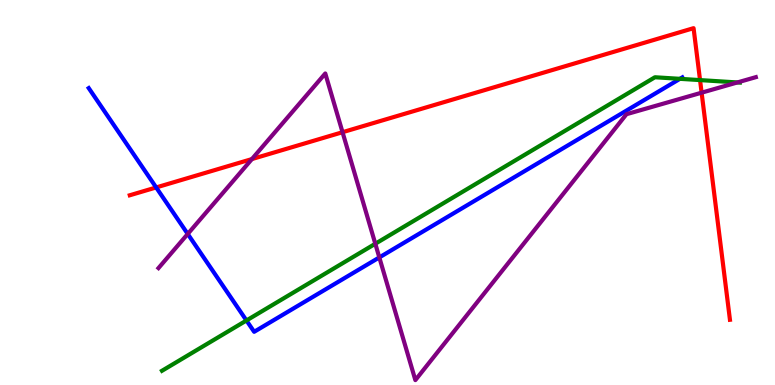[{'lines': ['blue', 'red'], 'intersections': [{'x': 2.02, 'y': 5.13}]}, {'lines': ['green', 'red'], 'intersections': [{'x': 9.03, 'y': 7.92}]}, {'lines': ['purple', 'red'], 'intersections': [{'x': 3.25, 'y': 5.87}, {'x': 4.42, 'y': 6.57}, {'x': 9.05, 'y': 7.59}]}, {'lines': ['blue', 'green'], 'intersections': [{'x': 3.18, 'y': 1.68}, {'x': 8.77, 'y': 7.95}]}, {'lines': ['blue', 'purple'], 'intersections': [{'x': 2.42, 'y': 3.92}, {'x': 4.89, 'y': 3.31}]}, {'lines': ['green', 'purple'], 'intersections': [{'x': 4.84, 'y': 3.67}, {'x': 9.51, 'y': 7.86}]}]